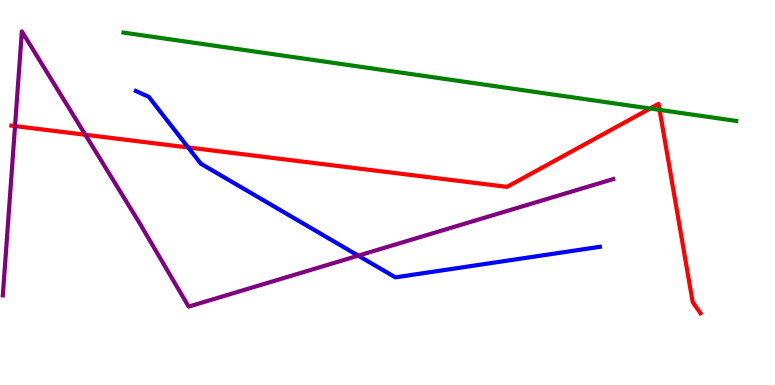[{'lines': ['blue', 'red'], 'intersections': [{'x': 2.43, 'y': 6.17}]}, {'lines': ['green', 'red'], 'intersections': [{'x': 8.39, 'y': 7.18}, {'x': 8.51, 'y': 7.15}]}, {'lines': ['purple', 'red'], 'intersections': [{'x': 0.194, 'y': 6.72}, {'x': 1.1, 'y': 6.5}]}, {'lines': ['blue', 'green'], 'intersections': []}, {'lines': ['blue', 'purple'], 'intersections': [{'x': 4.62, 'y': 3.36}]}, {'lines': ['green', 'purple'], 'intersections': []}]